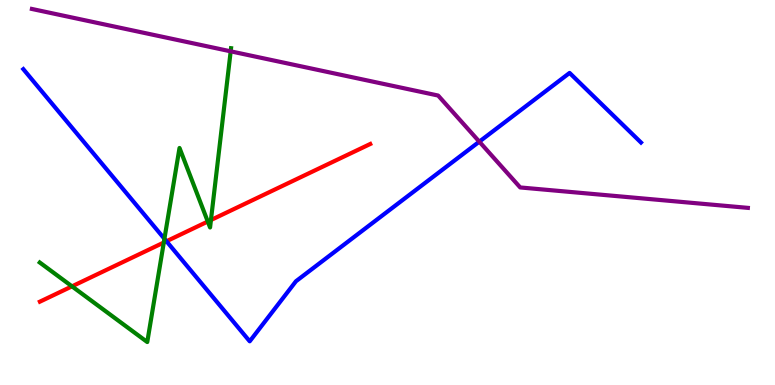[{'lines': ['blue', 'red'], 'intersections': [{'x': 2.15, 'y': 3.73}]}, {'lines': ['green', 'red'], 'intersections': [{'x': 0.929, 'y': 2.56}, {'x': 2.11, 'y': 3.7}, {'x': 2.68, 'y': 4.25}, {'x': 2.72, 'y': 4.29}]}, {'lines': ['purple', 'red'], 'intersections': []}, {'lines': ['blue', 'green'], 'intersections': [{'x': 2.12, 'y': 3.8}]}, {'lines': ['blue', 'purple'], 'intersections': [{'x': 6.18, 'y': 6.32}]}, {'lines': ['green', 'purple'], 'intersections': [{'x': 2.98, 'y': 8.67}]}]